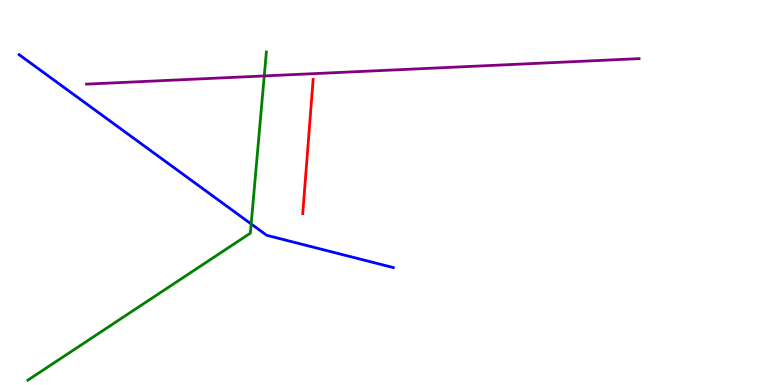[{'lines': ['blue', 'red'], 'intersections': []}, {'lines': ['green', 'red'], 'intersections': []}, {'lines': ['purple', 'red'], 'intersections': []}, {'lines': ['blue', 'green'], 'intersections': [{'x': 3.24, 'y': 4.18}]}, {'lines': ['blue', 'purple'], 'intersections': []}, {'lines': ['green', 'purple'], 'intersections': [{'x': 3.41, 'y': 8.03}]}]